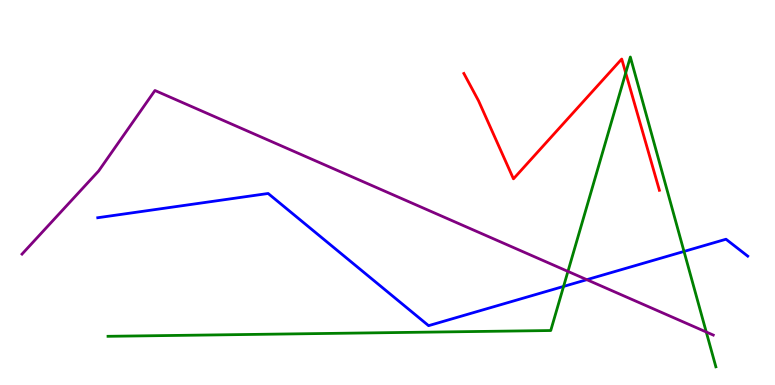[{'lines': ['blue', 'red'], 'intersections': []}, {'lines': ['green', 'red'], 'intersections': [{'x': 8.07, 'y': 8.11}]}, {'lines': ['purple', 'red'], 'intersections': []}, {'lines': ['blue', 'green'], 'intersections': [{'x': 7.27, 'y': 2.56}, {'x': 8.83, 'y': 3.47}]}, {'lines': ['blue', 'purple'], 'intersections': [{'x': 7.57, 'y': 2.74}]}, {'lines': ['green', 'purple'], 'intersections': [{'x': 7.33, 'y': 2.95}, {'x': 9.11, 'y': 1.38}]}]